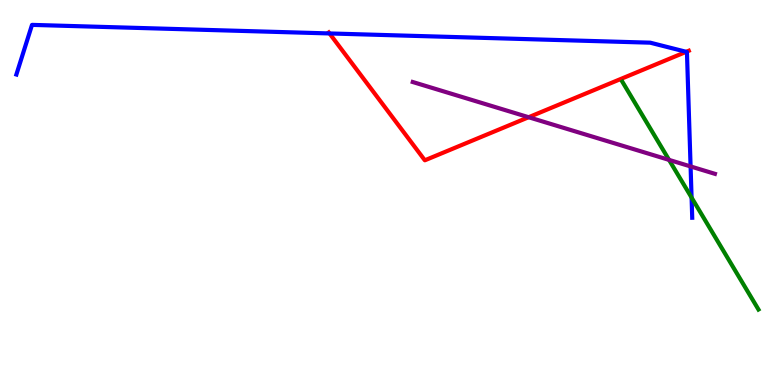[{'lines': ['blue', 'red'], 'intersections': [{'x': 4.25, 'y': 9.13}, {'x': 8.85, 'y': 8.65}]}, {'lines': ['green', 'red'], 'intersections': []}, {'lines': ['purple', 'red'], 'intersections': [{'x': 6.82, 'y': 6.96}]}, {'lines': ['blue', 'green'], 'intersections': [{'x': 8.92, 'y': 4.87}]}, {'lines': ['blue', 'purple'], 'intersections': [{'x': 8.91, 'y': 5.68}]}, {'lines': ['green', 'purple'], 'intersections': [{'x': 8.63, 'y': 5.85}]}]